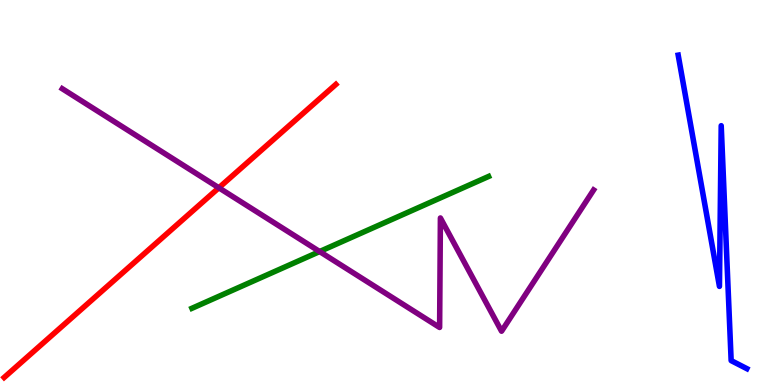[{'lines': ['blue', 'red'], 'intersections': []}, {'lines': ['green', 'red'], 'intersections': []}, {'lines': ['purple', 'red'], 'intersections': [{'x': 2.82, 'y': 5.12}]}, {'lines': ['blue', 'green'], 'intersections': []}, {'lines': ['blue', 'purple'], 'intersections': []}, {'lines': ['green', 'purple'], 'intersections': [{'x': 4.12, 'y': 3.47}]}]